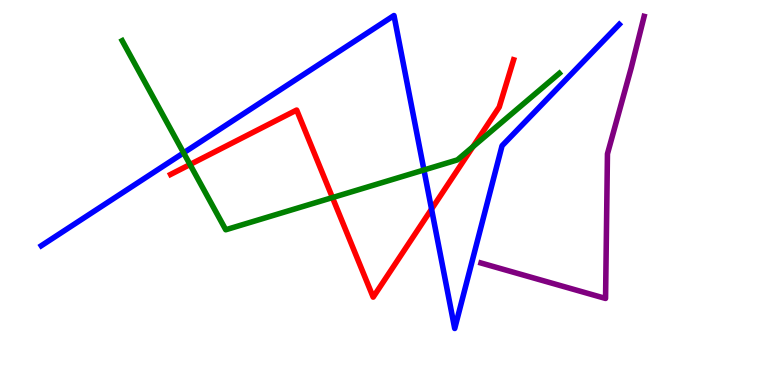[{'lines': ['blue', 'red'], 'intersections': [{'x': 5.57, 'y': 4.57}]}, {'lines': ['green', 'red'], 'intersections': [{'x': 2.45, 'y': 5.73}, {'x': 4.29, 'y': 4.87}, {'x': 6.1, 'y': 6.19}]}, {'lines': ['purple', 'red'], 'intersections': []}, {'lines': ['blue', 'green'], 'intersections': [{'x': 2.37, 'y': 6.03}, {'x': 5.47, 'y': 5.58}]}, {'lines': ['blue', 'purple'], 'intersections': []}, {'lines': ['green', 'purple'], 'intersections': []}]